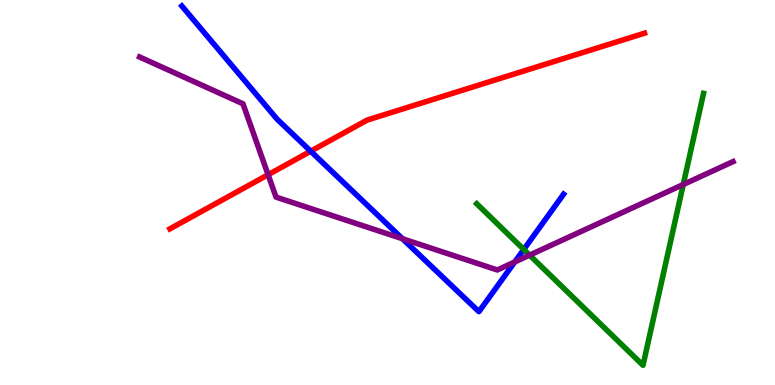[{'lines': ['blue', 'red'], 'intersections': [{'x': 4.01, 'y': 6.07}]}, {'lines': ['green', 'red'], 'intersections': []}, {'lines': ['purple', 'red'], 'intersections': [{'x': 3.46, 'y': 5.46}]}, {'lines': ['blue', 'green'], 'intersections': [{'x': 6.76, 'y': 3.52}]}, {'lines': ['blue', 'purple'], 'intersections': [{'x': 5.19, 'y': 3.8}, {'x': 6.64, 'y': 3.2}]}, {'lines': ['green', 'purple'], 'intersections': [{'x': 6.83, 'y': 3.37}, {'x': 8.82, 'y': 5.21}]}]